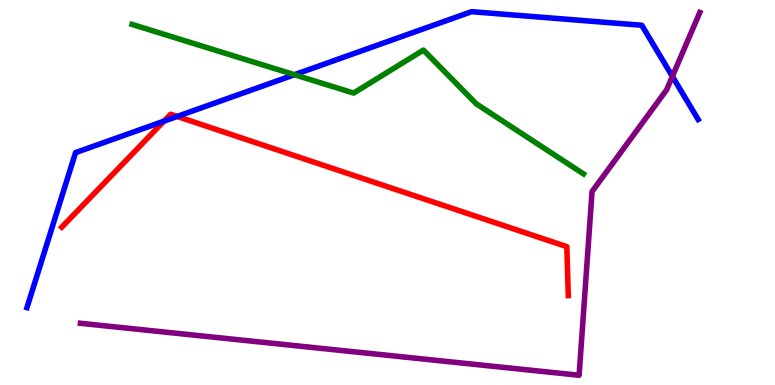[{'lines': ['blue', 'red'], 'intersections': [{'x': 2.12, 'y': 6.85}, {'x': 2.29, 'y': 6.98}]}, {'lines': ['green', 'red'], 'intersections': []}, {'lines': ['purple', 'red'], 'intersections': []}, {'lines': ['blue', 'green'], 'intersections': [{'x': 3.8, 'y': 8.06}]}, {'lines': ['blue', 'purple'], 'intersections': [{'x': 8.68, 'y': 8.02}]}, {'lines': ['green', 'purple'], 'intersections': []}]